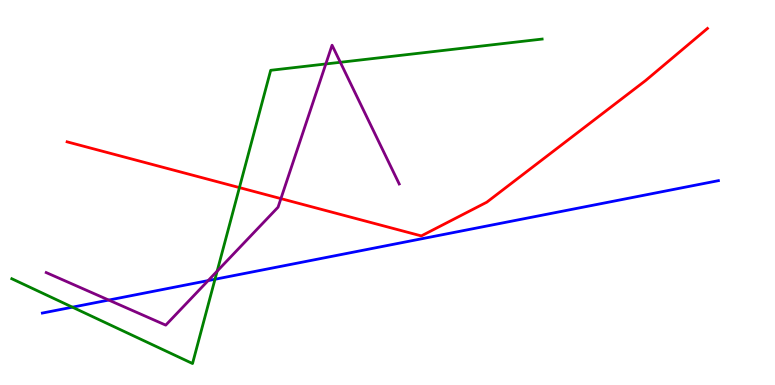[{'lines': ['blue', 'red'], 'intersections': []}, {'lines': ['green', 'red'], 'intersections': [{'x': 3.09, 'y': 5.13}]}, {'lines': ['purple', 'red'], 'intersections': [{'x': 3.62, 'y': 4.84}]}, {'lines': ['blue', 'green'], 'intersections': [{'x': 0.934, 'y': 2.02}, {'x': 2.77, 'y': 2.75}]}, {'lines': ['blue', 'purple'], 'intersections': [{'x': 1.4, 'y': 2.21}, {'x': 2.69, 'y': 2.71}]}, {'lines': ['green', 'purple'], 'intersections': [{'x': 2.8, 'y': 2.96}, {'x': 4.2, 'y': 8.34}, {'x': 4.39, 'y': 8.38}]}]